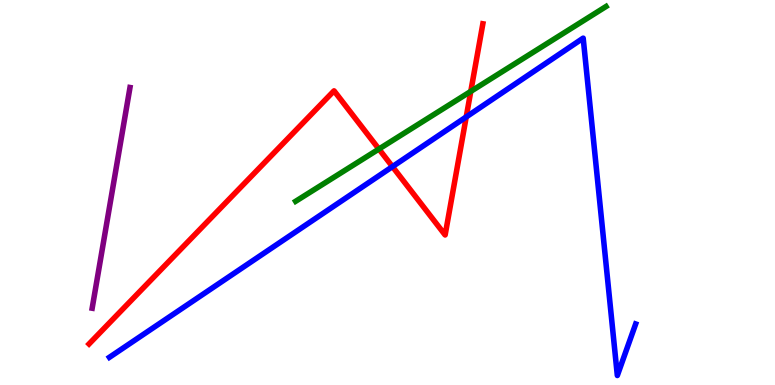[{'lines': ['blue', 'red'], 'intersections': [{'x': 5.06, 'y': 5.67}, {'x': 6.02, 'y': 6.96}]}, {'lines': ['green', 'red'], 'intersections': [{'x': 4.89, 'y': 6.13}, {'x': 6.07, 'y': 7.63}]}, {'lines': ['purple', 'red'], 'intersections': []}, {'lines': ['blue', 'green'], 'intersections': []}, {'lines': ['blue', 'purple'], 'intersections': []}, {'lines': ['green', 'purple'], 'intersections': []}]